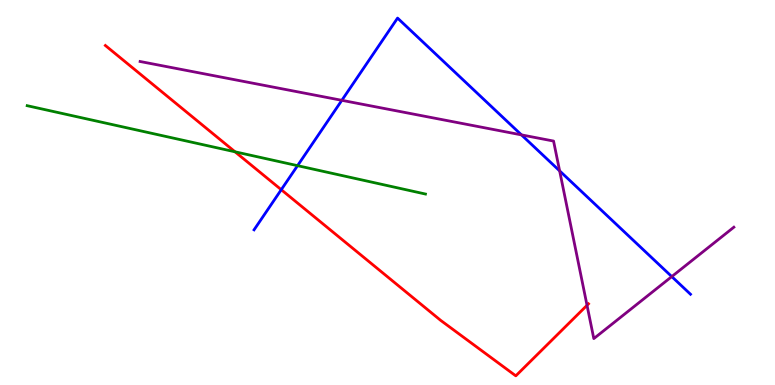[{'lines': ['blue', 'red'], 'intersections': [{'x': 3.63, 'y': 5.07}]}, {'lines': ['green', 'red'], 'intersections': [{'x': 3.03, 'y': 6.06}]}, {'lines': ['purple', 'red'], 'intersections': [{'x': 7.57, 'y': 2.07}]}, {'lines': ['blue', 'green'], 'intersections': [{'x': 3.84, 'y': 5.7}]}, {'lines': ['blue', 'purple'], 'intersections': [{'x': 4.41, 'y': 7.39}, {'x': 6.73, 'y': 6.5}, {'x': 7.22, 'y': 5.56}, {'x': 8.67, 'y': 2.82}]}, {'lines': ['green', 'purple'], 'intersections': []}]